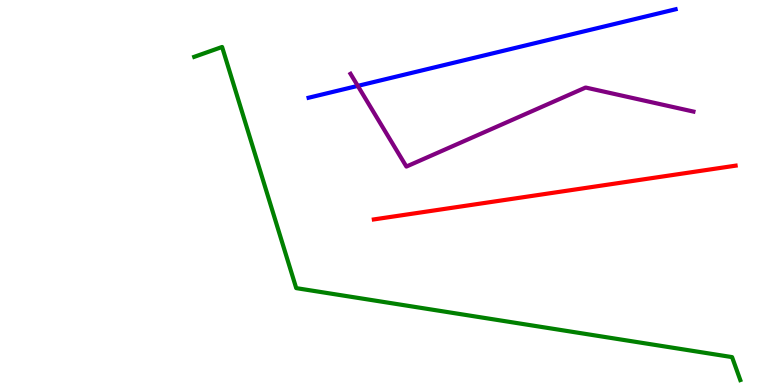[{'lines': ['blue', 'red'], 'intersections': []}, {'lines': ['green', 'red'], 'intersections': []}, {'lines': ['purple', 'red'], 'intersections': []}, {'lines': ['blue', 'green'], 'intersections': []}, {'lines': ['blue', 'purple'], 'intersections': [{'x': 4.62, 'y': 7.77}]}, {'lines': ['green', 'purple'], 'intersections': []}]